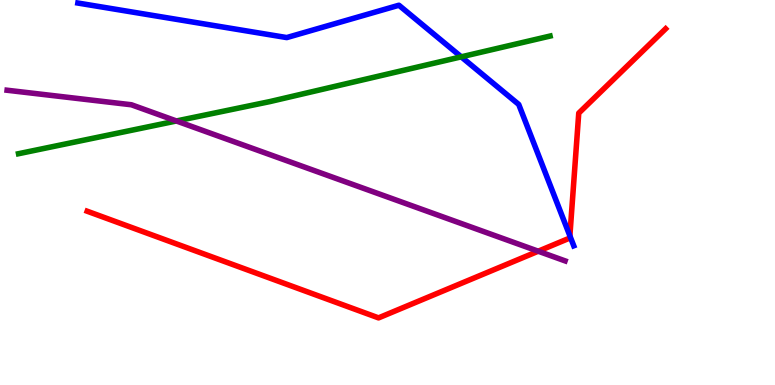[{'lines': ['blue', 'red'], 'intersections': [{'x': 7.35, 'y': 3.87}]}, {'lines': ['green', 'red'], 'intersections': []}, {'lines': ['purple', 'red'], 'intersections': [{'x': 6.94, 'y': 3.48}]}, {'lines': ['blue', 'green'], 'intersections': [{'x': 5.95, 'y': 8.52}]}, {'lines': ['blue', 'purple'], 'intersections': []}, {'lines': ['green', 'purple'], 'intersections': [{'x': 2.28, 'y': 6.86}]}]